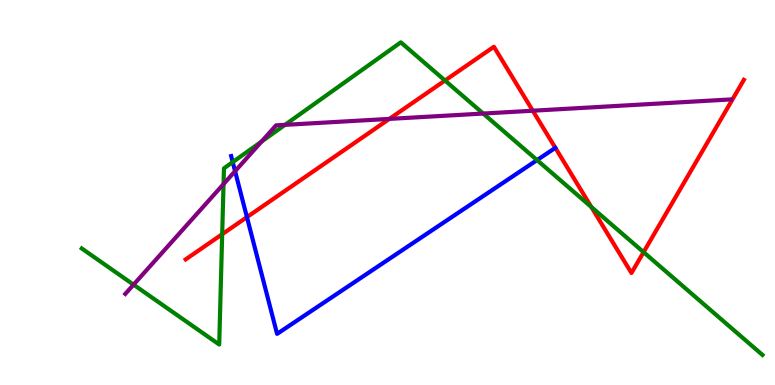[{'lines': ['blue', 'red'], 'intersections': [{'x': 3.19, 'y': 4.36}]}, {'lines': ['green', 'red'], 'intersections': [{'x': 2.87, 'y': 3.92}, {'x': 5.74, 'y': 7.91}, {'x': 7.63, 'y': 4.62}, {'x': 8.3, 'y': 3.45}]}, {'lines': ['purple', 'red'], 'intersections': [{'x': 5.02, 'y': 6.91}, {'x': 6.87, 'y': 7.12}]}, {'lines': ['blue', 'green'], 'intersections': [{'x': 3.0, 'y': 5.79}, {'x': 6.93, 'y': 5.84}]}, {'lines': ['blue', 'purple'], 'intersections': [{'x': 3.03, 'y': 5.55}]}, {'lines': ['green', 'purple'], 'intersections': [{'x': 1.72, 'y': 2.61}, {'x': 2.88, 'y': 5.22}, {'x': 3.38, 'y': 6.32}, {'x': 3.68, 'y': 6.76}, {'x': 6.23, 'y': 7.05}]}]